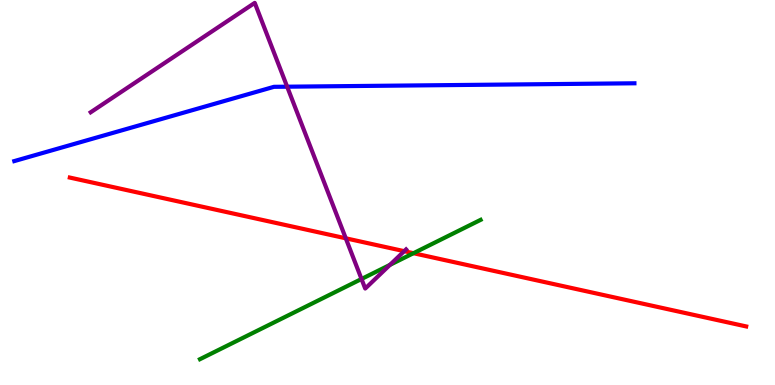[{'lines': ['blue', 'red'], 'intersections': []}, {'lines': ['green', 'red'], 'intersections': [{'x': 5.33, 'y': 3.42}]}, {'lines': ['purple', 'red'], 'intersections': [{'x': 4.46, 'y': 3.81}, {'x': 5.22, 'y': 3.48}]}, {'lines': ['blue', 'green'], 'intersections': []}, {'lines': ['blue', 'purple'], 'intersections': [{'x': 3.71, 'y': 7.75}]}, {'lines': ['green', 'purple'], 'intersections': [{'x': 4.66, 'y': 2.75}, {'x': 5.03, 'y': 3.12}]}]